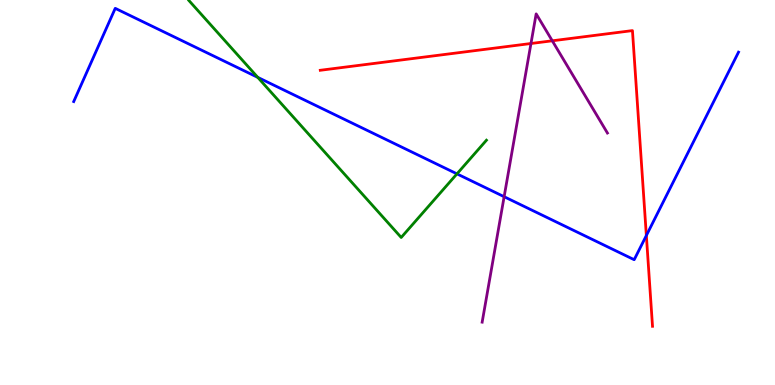[{'lines': ['blue', 'red'], 'intersections': [{'x': 8.34, 'y': 3.88}]}, {'lines': ['green', 'red'], 'intersections': []}, {'lines': ['purple', 'red'], 'intersections': [{'x': 6.85, 'y': 8.87}, {'x': 7.13, 'y': 8.94}]}, {'lines': ['blue', 'green'], 'intersections': [{'x': 3.33, 'y': 7.99}, {'x': 5.9, 'y': 5.48}]}, {'lines': ['blue', 'purple'], 'intersections': [{'x': 6.5, 'y': 4.89}]}, {'lines': ['green', 'purple'], 'intersections': []}]